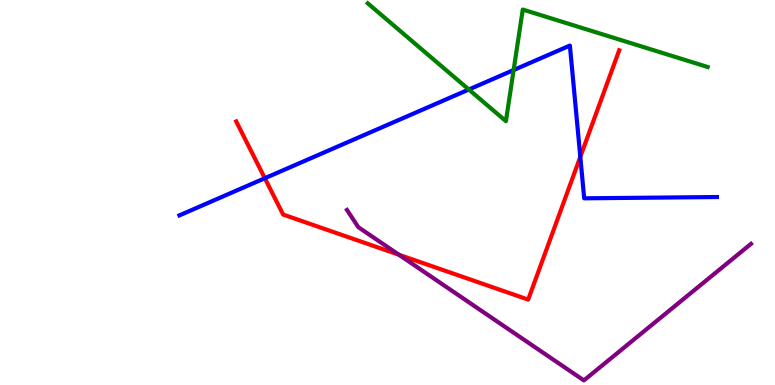[{'lines': ['blue', 'red'], 'intersections': [{'x': 3.42, 'y': 5.37}, {'x': 7.49, 'y': 5.93}]}, {'lines': ['green', 'red'], 'intersections': []}, {'lines': ['purple', 'red'], 'intersections': [{'x': 5.15, 'y': 3.38}]}, {'lines': ['blue', 'green'], 'intersections': [{'x': 6.05, 'y': 7.67}, {'x': 6.63, 'y': 8.18}]}, {'lines': ['blue', 'purple'], 'intersections': []}, {'lines': ['green', 'purple'], 'intersections': []}]